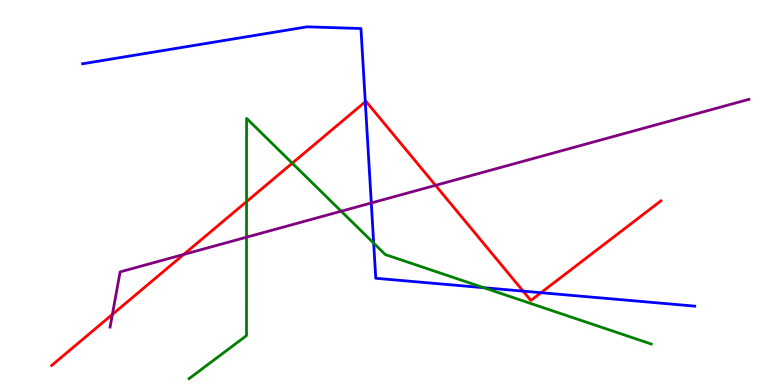[{'lines': ['blue', 'red'], 'intersections': [{'x': 4.71, 'y': 7.36}, {'x': 6.75, 'y': 2.44}, {'x': 6.98, 'y': 2.4}]}, {'lines': ['green', 'red'], 'intersections': [{'x': 3.18, 'y': 4.76}, {'x': 3.77, 'y': 5.76}]}, {'lines': ['purple', 'red'], 'intersections': [{'x': 1.45, 'y': 1.83}, {'x': 2.37, 'y': 3.39}, {'x': 5.62, 'y': 5.19}]}, {'lines': ['blue', 'green'], 'intersections': [{'x': 4.82, 'y': 3.69}, {'x': 6.24, 'y': 2.53}]}, {'lines': ['blue', 'purple'], 'intersections': [{'x': 4.79, 'y': 4.73}]}, {'lines': ['green', 'purple'], 'intersections': [{'x': 3.18, 'y': 3.84}, {'x': 4.4, 'y': 4.51}]}]